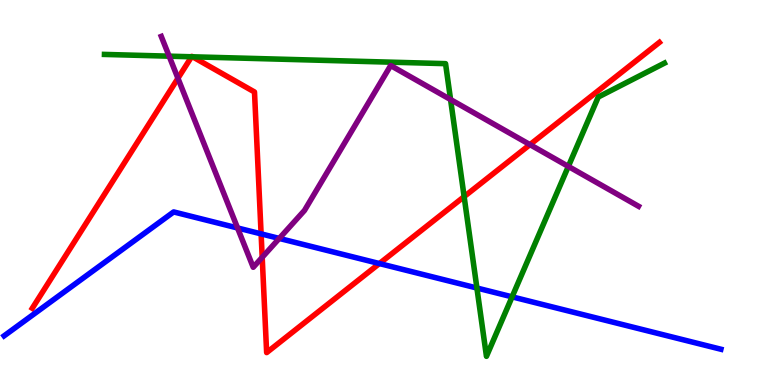[{'lines': ['blue', 'red'], 'intersections': [{'x': 3.37, 'y': 3.93}, {'x': 4.9, 'y': 3.15}]}, {'lines': ['green', 'red'], 'intersections': [{'x': 2.47, 'y': 8.53}, {'x': 2.49, 'y': 8.52}, {'x': 5.99, 'y': 4.89}]}, {'lines': ['purple', 'red'], 'intersections': [{'x': 2.3, 'y': 7.97}, {'x': 3.38, 'y': 3.32}, {'x': 6.84, 'y': 6.24}]}, {'lines': ['blue', 'green'], 'intersections': [{'x': 6.15, 'y': 2.52}, {'x': 6.61, 'y': 2.29}]}, {'lines': ['blue', 'purple'], 'intersections': [{'x': 3.07, 'y': 4.08}, {'x': 3.6, 'y': 3.81}]}, {'lines': ['green', 'purple'], 'intersections': [{'x': 2.18, 'y': 8.54}, {'x': 5.81, 'y': 7.41}, {'x': 7.33, 'y': 5.68}]}]